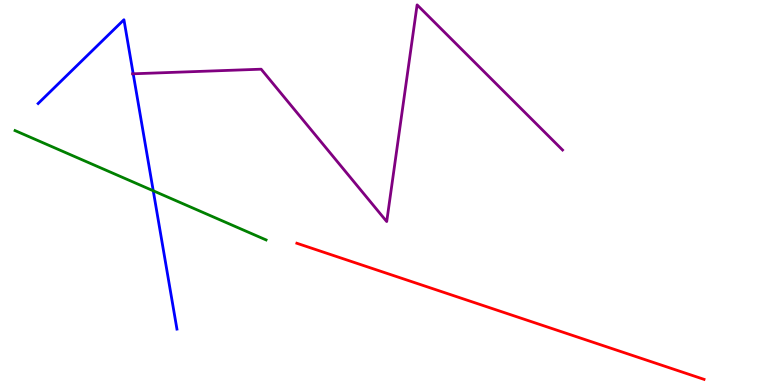[{'lines': ['blue', 'red'], 'intersections': []}, {'lines': ['green', 'red'], 'intersections': []}, {'lines': ['purple', 'red'], 'intersections': []}, {'lines': ['blue', 'green'], 'intersections': [{'x': 1.98, 'y': 5.04}]}, {'lines': ['blue', 'purple'], 'intersections': [{'x': 1.72, 'y': 8.08}]}, {'lines': ['green', 'purple'], 'intersections': []}]